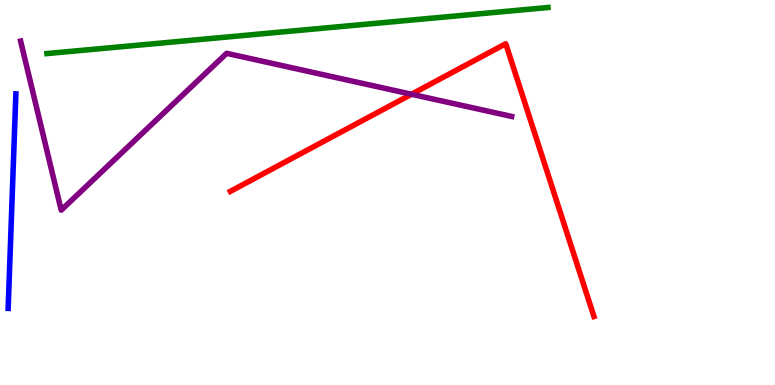[{'lines': ['blue', 'red'], 'intersections': []}, {'lines': ['green', 'red'], 'intersections': []}, {'lines': ['purple', 'red'], 'intersections': [{'x': 5.31, 'y': 7.55}]}, {'lines': ['blue', 'green'], 'intersections': []}, {'lines': ['blue', 'purple'], 'intersections': []}, {'lines': ['green', 'purple'], 'intersections': []}]